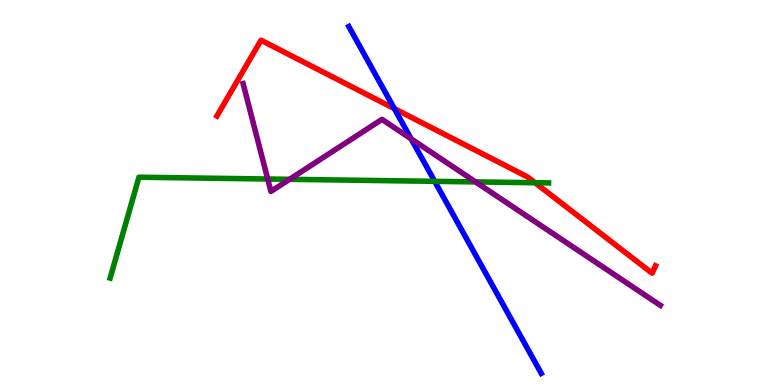[{'lines': ['blue', 'red'], 'intersections': [{'x': 5.09, 'y': 7.18}]}, {'lines': ['green', 'red'], 'intersections': [{'x': 6.9, 'y': 5.25}]}, {'lines': ['purple', 'red'], 'intersections': []}, {'lines': ['blue', 'green'], 'intersections': [{'x': 5.61, 'y': 5.29}]}, {'lines': ['blue', 'purple'], 'intersections': [{'x': 5.3, 'y': 6.39}]}, {'lines': ['green', 'purple'], 'intersections': [{'x': 3.45, 'y': 5.35}, {'x': 3.74, 'y': 5.34}, {'x': 6.14, 'y': 5.28}]}]